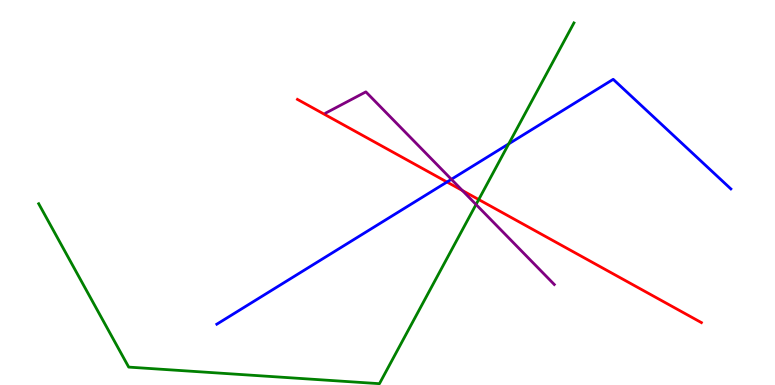[{'lines': ['blue', 'red'], 'intersections': [{'x': 5.77, 'y': 5.27}]}, {'lines': ['green', 'red'], 'intersections': [{'x': 6.18, 'y': 4.82}]}, {'lines': ['purple', 'red'], 'intersections': [{'x': 5.97, 'y': 5.05}]}, {'lines': ['blue', 'green'], 'intersections': [{'x': 6.56, 'y': 6.26}]}, {'lines': ['blue', 'purple'], 'intersections': [{'x': 5.82, 'y': 5.34}]}, {'lines': ['green', 'purple'], 'intersections': [{'x': 6.14, 'y': 4.69}]}]